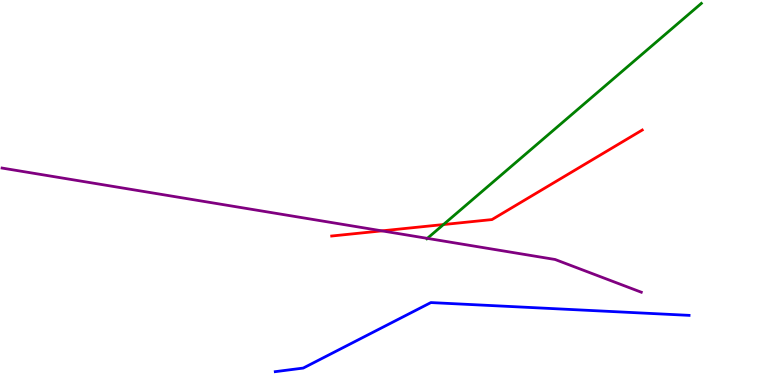[{'lines': ['blue', 'red'], 'intersections': []}, {'lines': ['green', 'red'], 'intersections': [{'x': 5.72, 'y': 4.17}]}, {'lines': ['purple', 'red'], 'intersections': [{'x': 4.93, 'y': 4.0}]}, {'lines': ['blue', 'green'], 'intersections': []}, {'lines': ['blue', 'purple'], 'intersections': []}, {'lines': ['green', 'purple'], 'intersections': [{'x': 5.51, 'y': 3.81}]}]